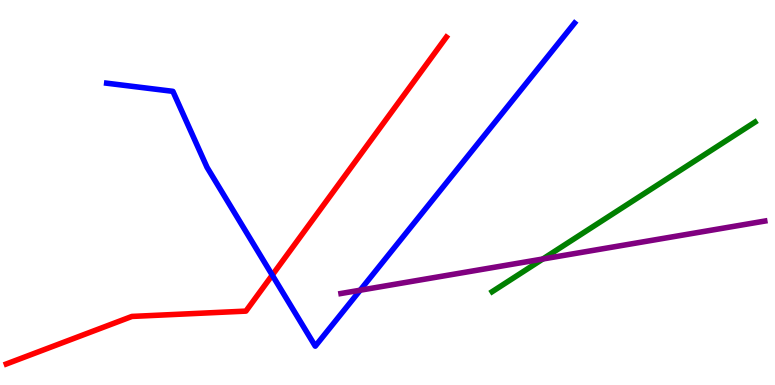[{'lines': ['blue', 'red'], 'intersections': [{'x': 3.51, 'y': 2.85}]}, {'lines': ['green', 'red'], 'intersections': []}, {'lines': ['purple', 'red'], 'intersections': []}, {'lines': ['blue', 'green'], 'intersections': []}, {'lines': ['blue', 'purple'], 'intersections': [{'x': 4.65, 'y': 2.46}]}, {'lines': ['green', 'purple'], 'intersections': [{'x': 7.0, 'y': 3.27}]}]